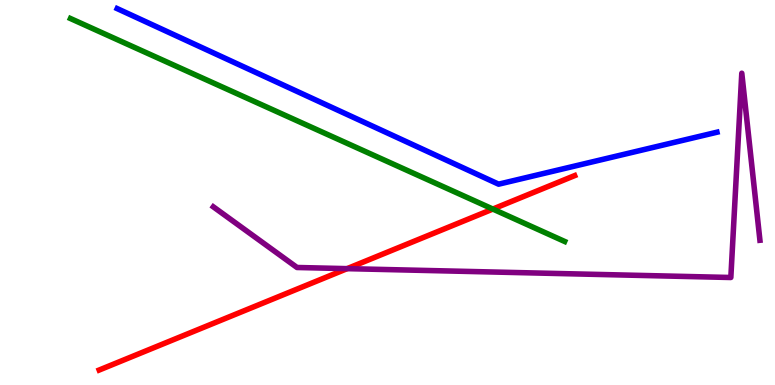[{'lines': ['blue', 'red'], 'intersections': []}, {'lines': ['green', 'red'], 'intersections': [{'x': 6.36, 'y': 4.57}]}, {'lines': ['purple', 'red'], 'intersections': [{'x': 4.48, 'y': 3.02}]}, {'lines': ['blue', 'green'], 'intersections': []}, {'lines': ['blue', 'purple'], 'intersections': []}, {'lines': ['green', 'purple'], 'intersections': []}]